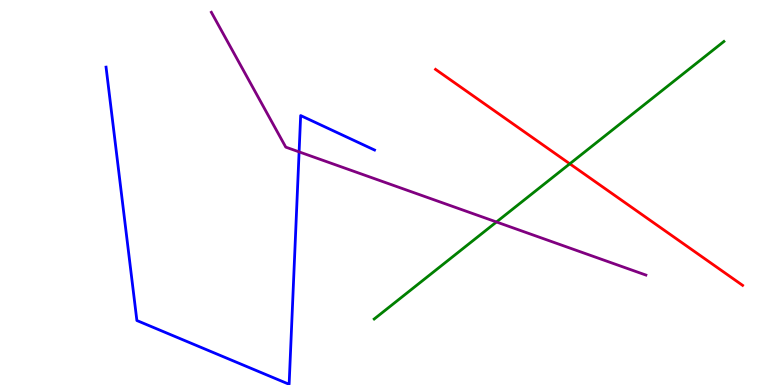[{'lines': ['blue', 'red'], 'intersections': []}, {'lines': ['green', 'red'], 'intersections': [{'x': 7.35, 'y': 5.75}]}, {'lines': ['purple', 'red'], 'intersections': []}, {'lines': ['blue', 'green'], 'intersections': []}, {'lines': ['blue', 'purple'], 'intersections': [{'x': 3.86, 'y': 6.06}]}, {'lines': ['green', 'purple'], 'intersections': [{'x': 6.41, 'y': 4.23}]}]